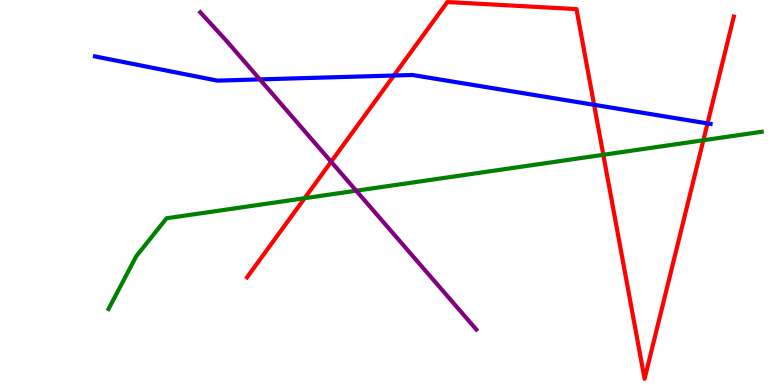[{'lines': ['blue', 'red'], 'intersections': [{'x': 5.08, 'y': 8.04}, {'x': 7.67, 'y': 7.28}, {'x': 9.13, 'y': 6.79}]}, {'lines': ['green', 'red'], 'intersections': [{'x': 3.93, 'y': 4.85}, {'x': 7.78, 'y': 5.98}, {'x': 9.08, 'y': 6.36}]}, {'lines': ['purple', 'red'], 'intersections': [{'x': 4.27, 'y': 5.8}]}, {'lines': ['blue', 'green'], 'intersections': []}, {'lines': ['blue', 'purple'], 'intersections': [{'x': 3.35, 'y': 7.94}]}, {'lines': ['green', 'purple'], 'intersections': [{'x': 4.6, 'y': 5.05}]}]